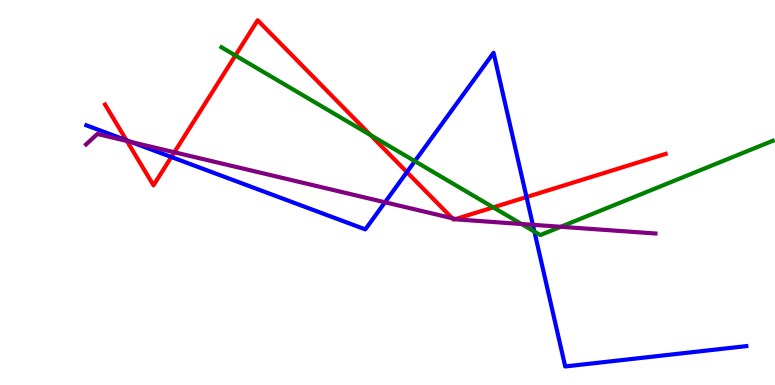[{'lines': ['blue', 'red'], 'intersections': [{'x': 1.63, 'y': 6.36}, {'x': 2.21, 'y': 5.92}, {'x': 5.25, 'y': 5.53}, {'x': 6.79, 'y': 4.88}]}, {'lines': ['green', 'red'], 'intersections': [{'x': 3.04, 'y': 8.56}, {'x': 4.78, 'y': 6.49}, {'x': 6.36, 'y': 4.61}]}, {'lines': ['purple', 'red'], 'intersections': [{'x': 1.64, 'y': 6.34}, {'x': 2.25, 'y': 6.05}, {'x': 5.84, 'y': 4.33}, {'x': 5.88, 'y': 4.31}]}, {'lines': ['blue', 'green'], 'intersections': [{'x': 5.35, 'y': 5.81}, {'x': 6.9, 'y': 3.98}]}, {'lines': ['blue', 'purple'], 'intersections': [{'x': 1.69, 'y': 6.31}, {'x': 4.97, 'y': 4.75}, {'x': 6.88, 'y': 4.16}]}, {'lines': ['green', 'purple'], 'intersections': [{'x': 6.73, 'y': 4.18}, {'x': 7.24, 'y': 4.11}]}]